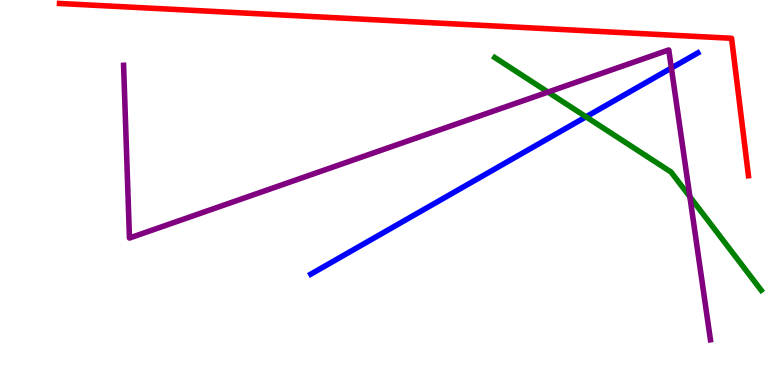[{'lines': ['blue', 'red'], 'intersections': []}, {'lines': ['green', 'red'], 'intersections': []}, {'lines': ['purple', 'red'], 'intersections': []}, {'lines': ['blue', 'green'], 'intersections': [{'x': 7.56, 'y': 6.97}]}, {'lines': ['blue', 'purple'], 'intersections': [{'x': 8.66, 'y': 8.23}]}, {'lines': ['green', 'purple'], 'intersections': [{'x': 7.07, 'y': 7.61}, {'x': 8.9, 'y': 4.89}]}]